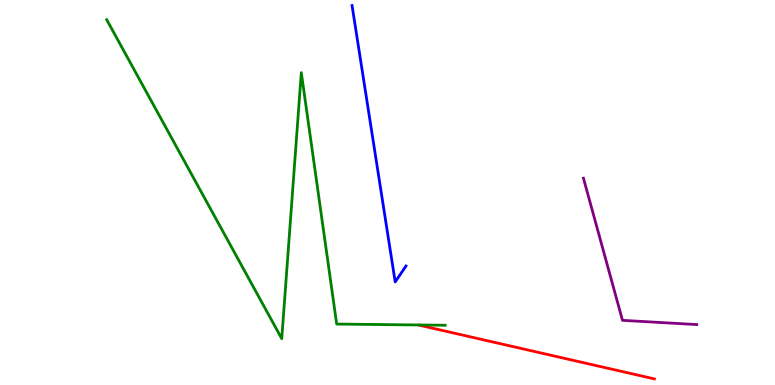[{'lines': ['blue', 'red'], 'intersections': []}, {'lines': ['green', 'red'], 'intersections': []}, {'lines': ['purple', 'red'], 'intersections': []}, {'lines': ['blue', 'green'], 'intersections': []}, {'lines': ['blue', 'purple'], 'intersections': []}, {'lines': ['green', 'purple'], 'intersections': []}]